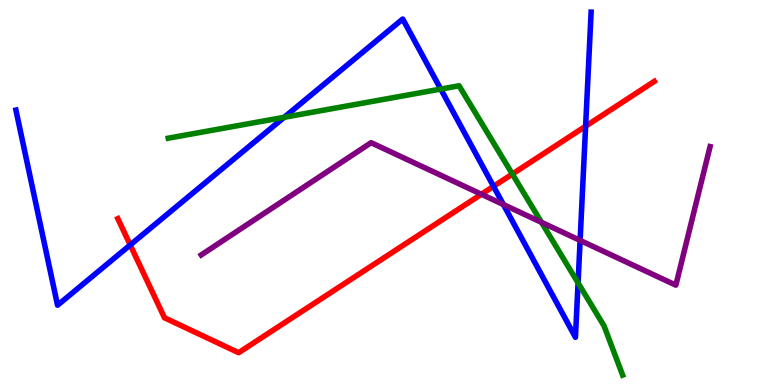[{'lines': ['blue', 'red'], 'intersections': [{'x': 1.68, 'y': 3.64}, {'x': 6.37, 'y': 5.16}, {'x': 7.56, 'y': 6.72}]}, {'lines': ['green', 'red'], 'intersections': [{'x': 6.61, 'y': 5.48}]}, {'lines': ['purple', 'red'], 'intersections': [{'x': 6.21, 'y': 4.95}]}, {'lines': ['blue', 'green'], 'intersections': [{'x': 3.67, 'y': 6.95}, {'x': 5.69, 'y': 7.69}, {'x': 7.46, 'y': 2.65}]}, {'lines': ['blue', 'purple'], 'intersections': [{'x': 6.5, 'y': 4.69}, {'x': 7.49, 'y': 3.76}]}, {'lines': ['green', 'purple'], 'intersections': [{'x': 6.99, 'y': 4.22}]}]